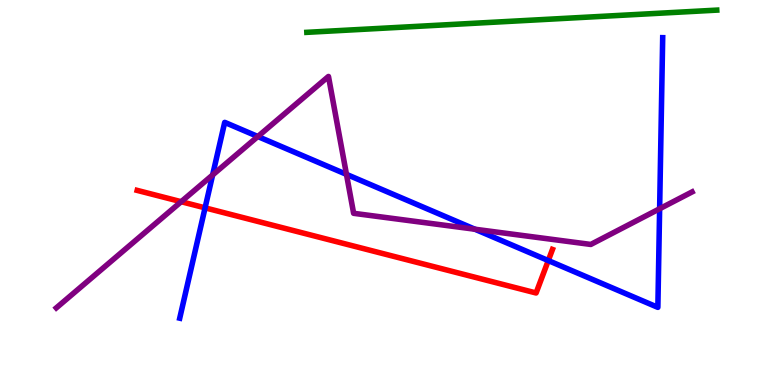[{'lines': ['blue', 'red'], 'intersections': [{'x': 2.65, 'y': 4.6}, {'x': 7.07, 'y': 3.23}]}, {'lines': ['green', 'red'], 'intersections': []}, {'lines': ['purple', 'red'], 'intersections': [{'x': 2.34, 'y': 4.76}]}, {'lines': ['blue', 'green'], 'intersections': []}, {'lines': ['blue', 'purple'], 'intersections': [{'x': 2.74, 'y': 5.46}, {'x': 3.33, 'y': 6.45}, {'x': 4.47, 'y': 5.47}, {'x': 6.13, 'y': 4.05}, {'x': 8.51, 'y': 4.58}]}, {'lines': ['green', 'purple'], 'intersections': []}]